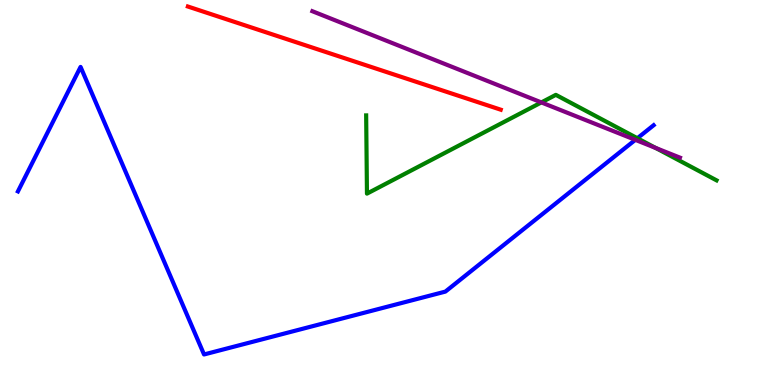[{'lines': ['blue', 'red'], 'intersections': []}, {'lines': ['green', 'red'], 'intersections': []}, {'lines': ['purple', 'red'], 'intersections': []}, {'lines': ['blue', 'green'], 'intersections': [{'x': 8.22, 'y': 6.41}]}, {'lines': ['blue', 'purple'], 'intersections': [{'x': 8.2, 'y': 6.37}]}, {'lines': ['green', 'purple'], 'intersections': [{'x': 6.99, 'y': 7.34}, {'x': 8.46, 'y': 6.16}]}]